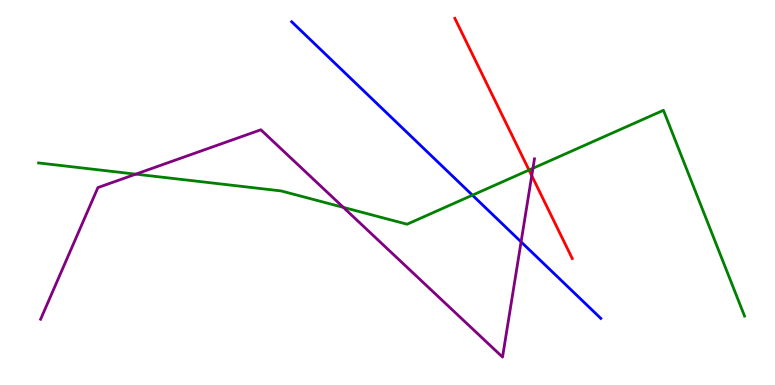[{'lines': ['blue', 'red'], 'intersections': []}, {'lines': ['green', 'red'], 'intersections': [{'x': 6.83, 'y': 5.58}]}, {'lines': ['purple', 'red'], 'intersections': [{'x': 6.86, 'y': 5.44}]}, {'lines': ['blue', 'green'], 'intersections': [{'x': 6.1, 'y': 4.93}]}, {'lines': ['blue', 'purple'], 'intersections': [{'x': 6.72, 'y': 3.72}]}, {'lines': ['green', 'purple'], 'intersections': [{'x': 1.75, 'y': 5.48}, {'x': 4.43, 'y': 4.61}, {'x': 6.88, 'y': 5.63}]}]